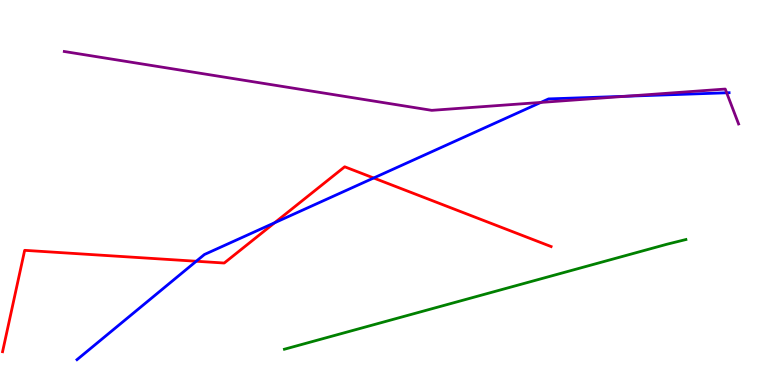[{'lines': ['blue', 'red'], 'intersections': [{'x': 2.53, 'y': 3.21}, {'x': 3.54, 'y': 4.21}, {'x': 4.82, 'y': 5.38}]}, {'lines': ['green', 'red'], 'intersections': []}, {'lines': ['purple', 'red'], 'intersections': []}, {'lines': ['blue', 'green'], 'intersections': []}, {'lines': ['blue', 'purple'], 'intersections': [{'x': 6.98, 'y': 7.34}, {'x': 8.08, 'y': 7.5}, {'x': 9.38, 'y': 7.59}]}, {'lines': ['green', 'purple'], 'intersections': []}]